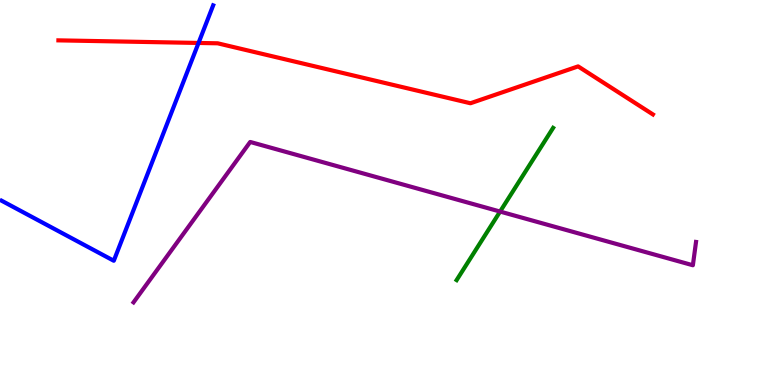[{'lines': ['blue', 'red'], 'intersections': [{'x': 2.56, 'y': 8.88}]}, {'lines': ['green', 'red'], 'intersections': []}, {'lines': ['purple', 'red'], 'intersections': []}, {'lines': ['blue', 'green'], 'intersections': []}, {'lines': ['blue', 'purple'], 'intersections': []}, {'lines': ['green', 'purple'], 'intersections': [{'x': 6.45, 'y': 4.5}]}]